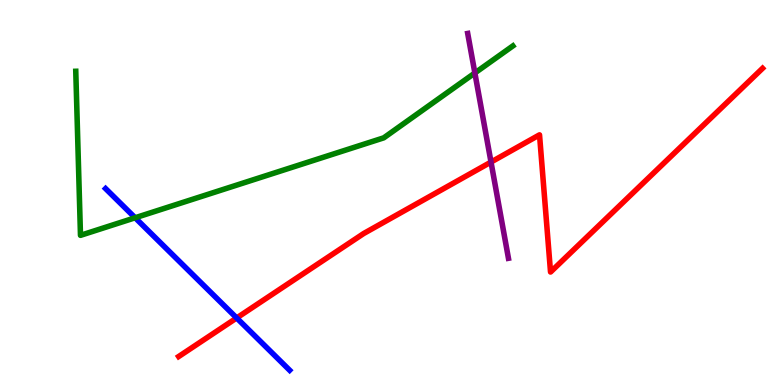[{'lines': ['blue', 'red'], 'intersections': [{'x': 3.05, 'y': 1.74}]}, {'lines': ['green', 'red'], 'intersections': []}, {'lines': ['purple', 'red'], 'intersections': [{'x': 6.34, 'y': 5.79}]}, {'lines': ['blue', 'green'], 'intersections': [{'x': 1.74, 'y': 4.34}]}, {'lines': ['blue', 'purple'], 'intersections': []}, {'lines': ['green', 'purple'], 'intersections': [{'x': 6.13, 'y': 8.1}]}]